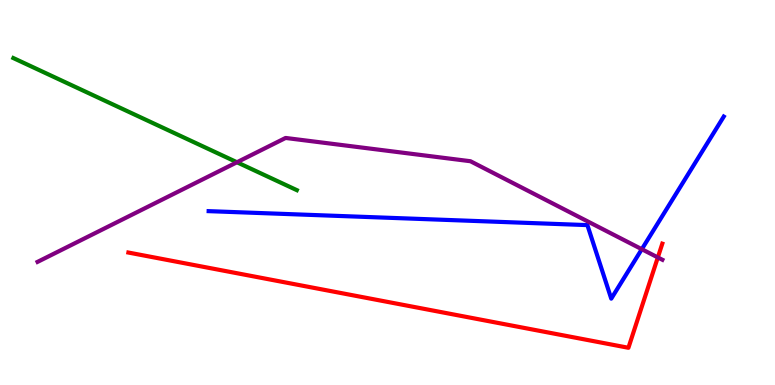[{'lines': ['blue', 'red'], 'intersections': []}, {'lines': ['green', 'red'], 'intersections': []}, {'lines': ['purple', 'red'], 'intersections': [{'x': 8.49, 'y': 3.31}]}, {'lines': ['blue', 'green'], 'intersections': []}, {'lines': ['blue', 'purple'], 'intersections': [{'x': 8.28, 'y': 3.53}]}, {'lines': ['green', 'purple'], 'intersections': [{'x': 3.06, 'y': 5.79}]}]